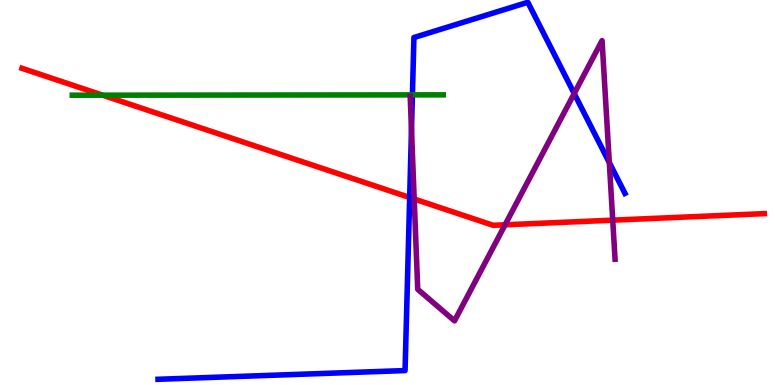[{'lines': ['blue', 'red'], 'intersections': [{'x': 5.29, 'y': 4.87}]}, {'lines': ['green', 'red'], 'intersections': [{'x': 1.32, 'y': 7.53}]}, {'lines': ['purple', 'red'], 'intersections': [{'x': 5.34, 'y': 4.83}, {'x': 6.52, 'y': 4.16}, {'x': 7.91, 'y': 4.28}]}, {'lines': ['blue', 'green'], 'intersections': [{'x': 5.32, 'y': 7.54}]}, {'lines': ['blue', 'purple'], 'intersections': [{'x': 5.31, 'y': 6.64}, {'x': 7.41, 'y': 7.57}, {'x': 7.86, 'y': 5.78}]}, {'lines': ['green', 'purple'], 'intersections': []}]